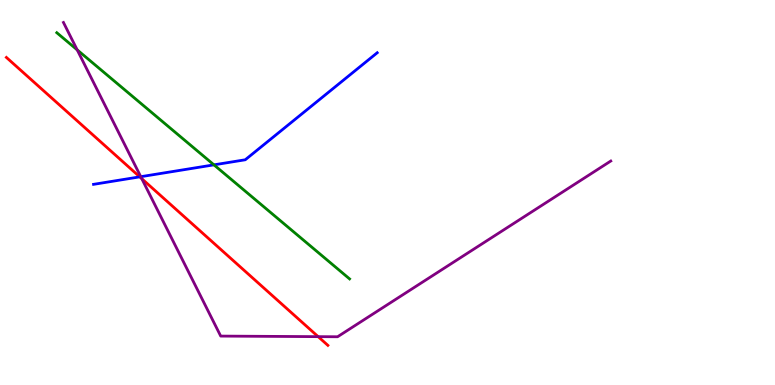[{'lines': ['blue', 'red'], 'intersections': [{'x': 1.8, 'y': 5.41}]}, {'lines': ['green', 'red'], 'intersections': []}, {'lines': ['purple', 'red'], 'intersections': [{'x': 1.83, 'y': 5.36}, {'x': 4.11, 'y': 1.26}]}, {'lines': ['blue', 'green'], 'intersections': [{'x': 2.76, 'y': 5.72}]}, {'lines': ['blue', 'purple'], 'intersections': [{'x': 1.82, 'y': 5.41}]}, {'lines': ['green', 'purple'], 'intersections': [{'x': 0.996, 'y': 8.71}]}]